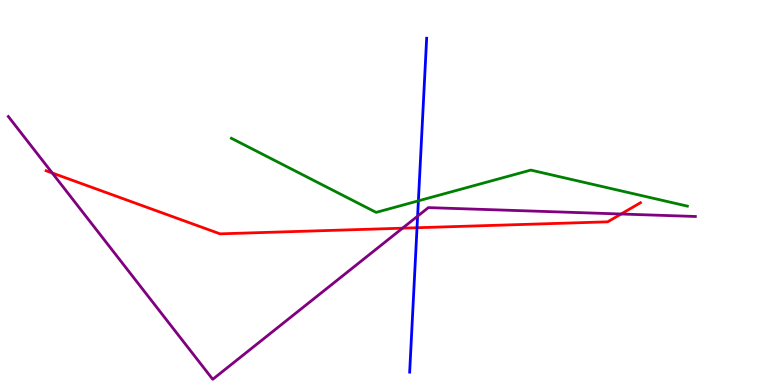[{'lines': ['blue', 'red'], 'intersections': [{'x': 5.38, 'y': 4.08}]}, {'lines': ['green', 'red'], 'intersections': []}, {'lines': ['purple', 'red'], 'intersections': [{'x': 0.674, 'y': 5.51}, {'x': 5.19, 'y': 4.07}, {'x': 8.01, 'y': 4.44}]}, {'lines': ['blue', 'green'], 'intersections': [{'x': 5.4, 'y': 4.78}]}, {'lines': ['blue', 'purple'], 'intersections': [{'x': 5.39, 'y': 4.38}]}, {'lines': ['green', 'purple'], 'intersections': []}]